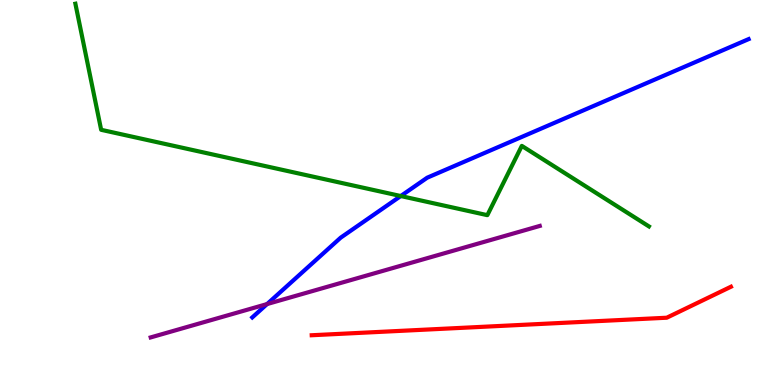[{'lines': ['blue', 'red'], 'intersections': []}, {'lines': ['green', 'red'], 'intersections': []}, {'lines': ['purple', 'red'], 'intersections': []}, {'lines': ['blue', 'green'], 'intersections': [{'x': 5.17, 'y': 4.91}]}, {'lines': ['blue', 'purple'], 'intersections': [{'x': 3.45, 'y': 2.1}]}, {'lines': ['green', 'purple'], 'intersections': []}]